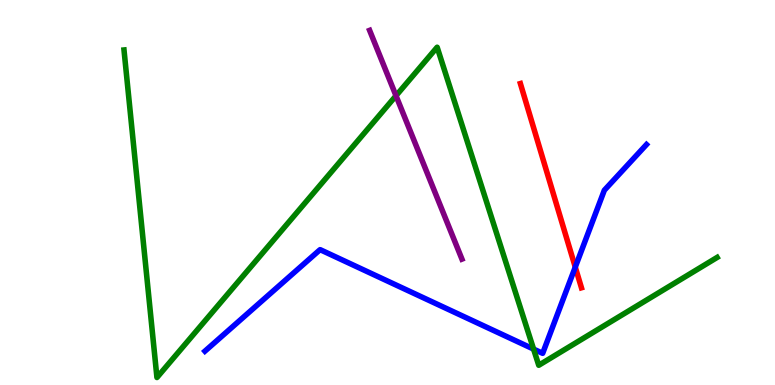[{'lines': ['blue', 'red'], 'intersections': [{'x': 7.42, 'y': 3.06}]}, {'lines': ['green', 'red'], 'intersections': []}, {'lines': ['purple', 'red'], 'intersections': []}, {'lines': ['blue', 'green'], 'intersections': [{'x': 6.88, 'y': 0.932}]}, {'lines': ['blue', 'purple'], 'intersections': []}, {'lines': ['green', 'purple'], 'intersections': [{'x': 5.11, 'y': 7.51}]}]